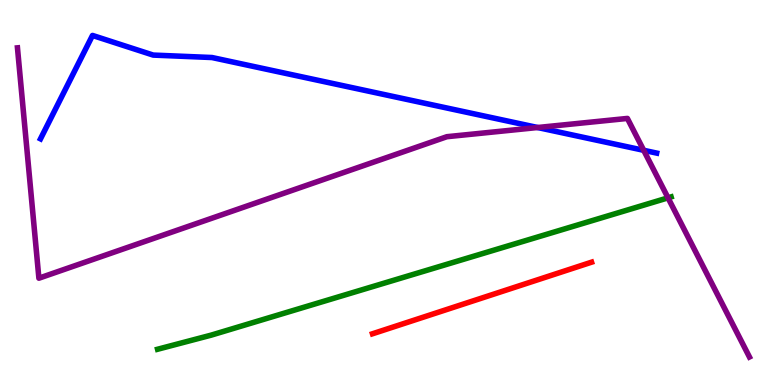[{'lines': ['blue', 'red'], 'intersections': []}, {'lines': ['green', 'red'], 'intersections': []}, {'lines': ['purple', 'red'], 'intersections': []}, {'lines': ['blue', 'green'], 'intersections': []}, {'lines': ['blue', 'purple'], 'intersections': [{'x': 6.94, 'y': 6.69}, {'x': 8.31, 'y': 6.1}]}, {'lines': ['green', 'purple'], 'intersections': [{'x': 8.62, 'y': 4.86}]}]